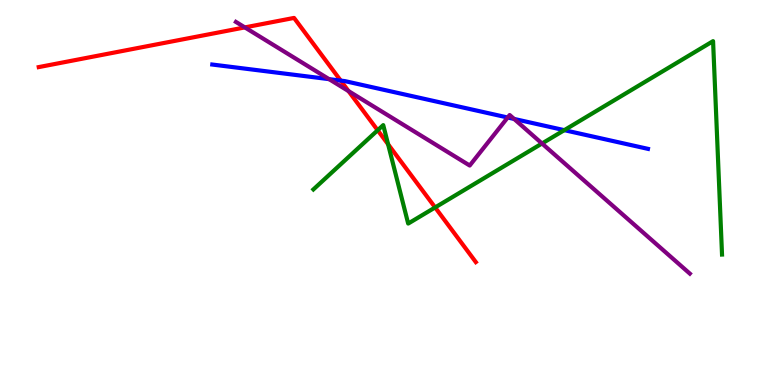[{'lines': ['blue', 'red'], 'intersections': [{'x': 4.4, 'y': 7.91}]}, {'lines': ['green', 'red'], 'intersections': [{'x': 4.87, 'y': 6.62}, {'x': 5.01, 'y': 6.25}, {'x': 5.61, 'y': 4.61}]}, {'lines': ['purple', 'red'], 'intersections': [{'x': 3.16, 'y': 9.29}, {'x': 4.5, 'y': 7.63}]}, {'lines': ['blue', 'green'], 'intersections': [{'x': 7.28, 'y': 6.62}]}, {'lines': ['blue', 'purple'], 'intersections': [{'x': 4.25, 'y': 7.94}, {'x': 6.55, 'y': 6.95}, {'x': 6.63, 'y': 6.91}]}, {'lines': ['green', 'purple'], 'intersections': [{'x': 6.99, 'y': 6.27}]}]